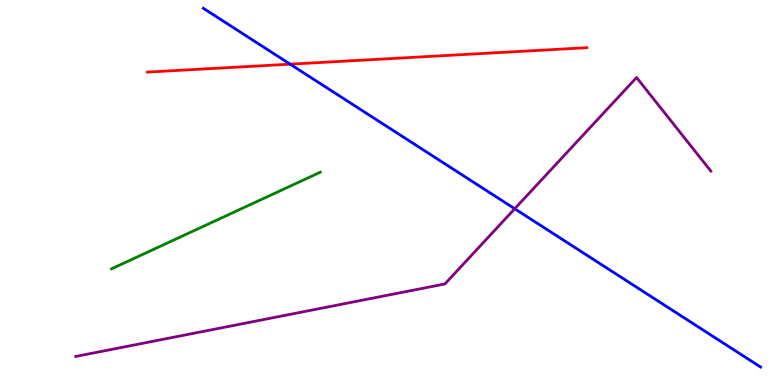[{'lines': ['blue', 'red'], 'intersections': [{'x': 3.74, 'y': 8.33}]}, {'lines': ['green', 'red'], 'intersections': []}, {'lines': ['purple', 'red'], 'intersections': []}, {'lines': ['blue', 'green'], 'intersections': []}, {'lines': ['blue', 'purple'], 'intersections': [{'x': 6.64, 'y': 4.58}]}, {'lines': ['green', 'purple'], 'intersections': []}]